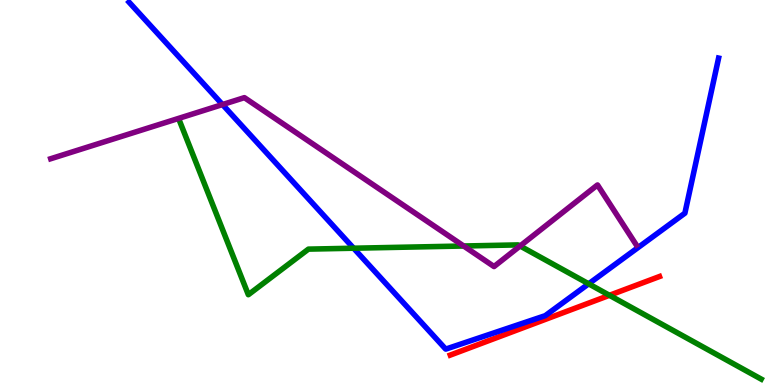[{'lines': ['blue', 'red'], 'intersections': []}, {'lines': ['green', 'red'], 'intersections': [{'x': 7.86, 'y': 2.33}]}, {'lines': ['purple', 'red'], 'intersections': []}, {'lines': ['blue', 'green'], 'intersections': [{'x': 4.56, 'y': 3.55}, {'x': 7.6, 'y': 2.63}]}, {'lines': ['blue', 'purple'], 'intersections': [{'x': 2.87, 'y': 7.28}]}, {'lines': ['green', 'purple'], 'intersections': [{'x': 5.98, 'y': 3.61}, {'x': 6.71, 'y': 3.61}]}]